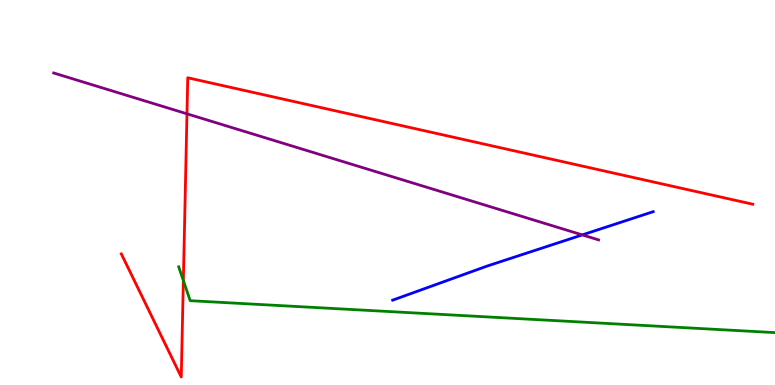[{'lines': ['blue', 'red'], 'intersections': []}, {'lines': ['green', 'red'], 'intersections': [{'x': 2.37, 'y': 2.71}]}, {'lines': ['purple', 'red'], 'intersections': [{'x': 2.41, 'y': 7.04}]}, {'lines': ['blue', 'green'], 'intersections': []}, {'lines': ['blue', 'purple'], 'intersections': [{'x': 7.51, 'y': 3.9}]}, {'lines': ['green', 'purple'], 'intersections': []}]